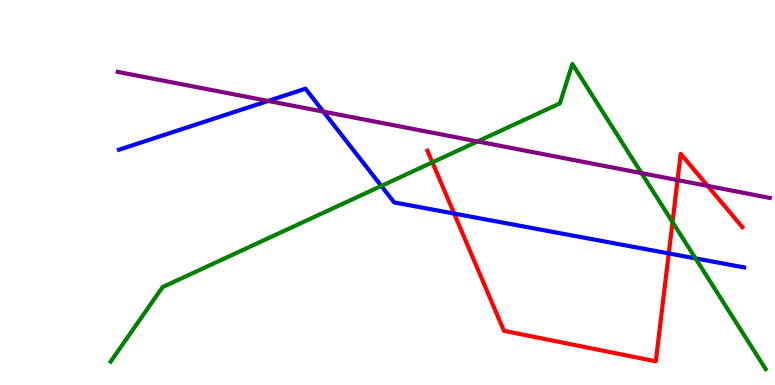[{'lines': ['blue', 'red'], 'intersections': [{'x': 5.86, 'y': 4.45}, {'x': 8.63, 'y': 3.42}]}, {'lines': ['green', 'red'], 'intersections': [{'x': 5.58, 'y': 5.78}, {'x': 8.68, 'y': 4.23}]}, {'lines': ['purple', 'red'], 'intersections': [{'x': 8.74, 'y': 5.32}, {'x': 9.13, 'y': 5.17}]}, {'lines': ['blue', 'green'], 'intersections': [{'x': 4.92, 'y': 5.17}, {'x': 8.97, 'y': 3.29}]}, {'lines': ['blue', 'purple'], 'intersections': [{'x': 3.46, 'y': 7.38}, {'x': 4.17, 'y': 7.1}]}, {'lines': ['green', 'purple'], 'intersections': [{'x': 6.16, 'y': 6.33}, {'x': 8.28, 'y': 5.5}]}]